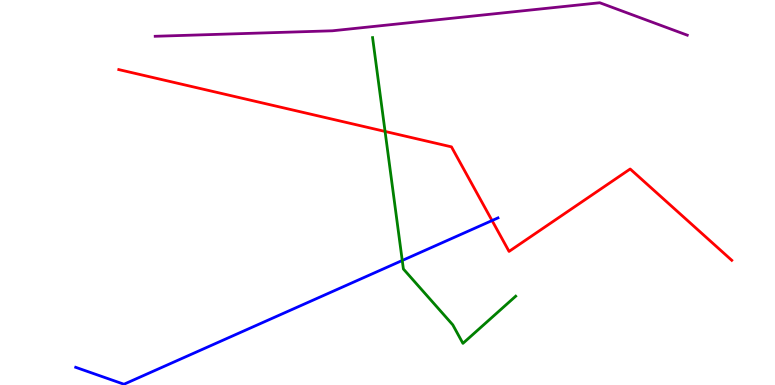[{'lines': ['blue', 'red'], 'intersections': [{'x': 6.35, 'y': 4.27}]}, {'lines': ['green', 'red'], 'intersections': [{'x': 4.97, 'y': 6.59}]}, {'lines': ['purple', 'red'], 'intersections': []}, {'lines': ['blue', 'green'], 'intersections': [{'x': 5.19, 'y': 3.23}]}, {'lines': ['blue', 'purple'], 'intersections': []}, {'lines': ['green', 'purple'], 'intersections': []}]